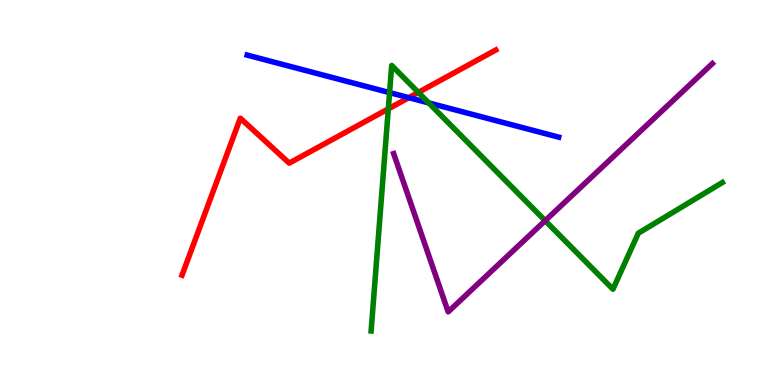[{'lines': ['blue', 'red'], 'intersections': [{'x': 5.27, 'y': 7.46}]}, {'lines': ['green', 'red'], 'intersections': [{'x': 5.01, 'y': 7.17}, {'x': 5.4, 'y': 7.6}]}, {'lines': ['purple', 'red'], 'intersections': []}, {'lines': ['blue', 'green'], 'intersections': [{'x': 5.03, 'y': 7.59}, {'x': 5.53, 'y': 7.33}]}, {'lines': ['blue', 'purple'], 'intersections': []}, {'lines': ['green', 'purple'], 'intersections': [{'x': 7.03, 'y': 4.27}]}]